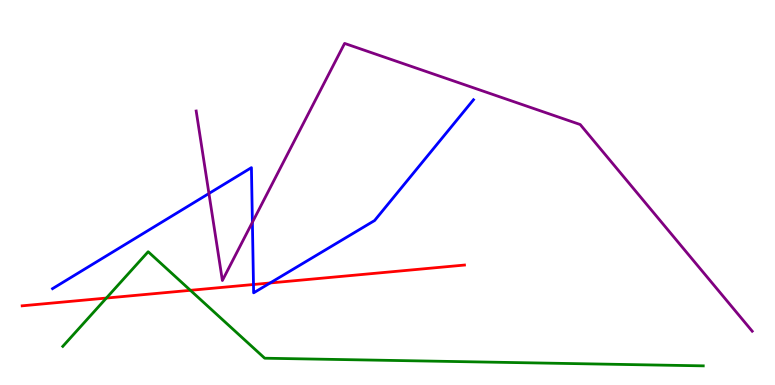[{'lines': ['blue', 'red'], 'intersections': [{'x': 3.27, 'y': 2.61}, {'x': 3.49, 'y': 2.65}]}, {'lines': ['green', 'red'], 'intersections': [{'x': 1.37, 'y': 2.26}, {'x': 2.46, 'y': 2.46}]}, {'lines': ['purple', 'red'], 'intersections': []}, {'lines': ['blue', 'green'], 'intersections': []}, {'lines': ['blue', 'purple'], 'intersections': [{'x': 2.7, 'y': 4.97}, {'x': 3.26, 'y': 4.23}]}, {'lines': ['green', 'purple'], 'intersections': []}]